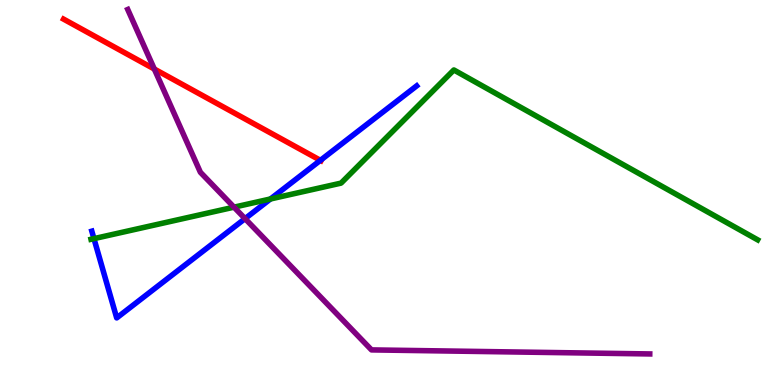[{'lines': ['blue', 'red'], 'intersections': [{'x': 4.13, 'y': 5.84}]}, {'lines': ['green', 'red'], 'intersections': []}, {'lines': ['purple', 'red'], 'intersections': [{'x': 1.99, 'y': 8.21}]}, {'lines': ['blue', 'green'], 'intersections': [{'x': 1.21, 'y': 3.8}, {'x': 3.49, 'y': 4.83}]}, {'lines': ['blue', 'purple'], 'intersections': [{'x': 3.16, 'y': 4.32}]}, {'lines': ['green', 'purple'], 'intersections': [{'x': 3.02, 'y': 4.62}]}]